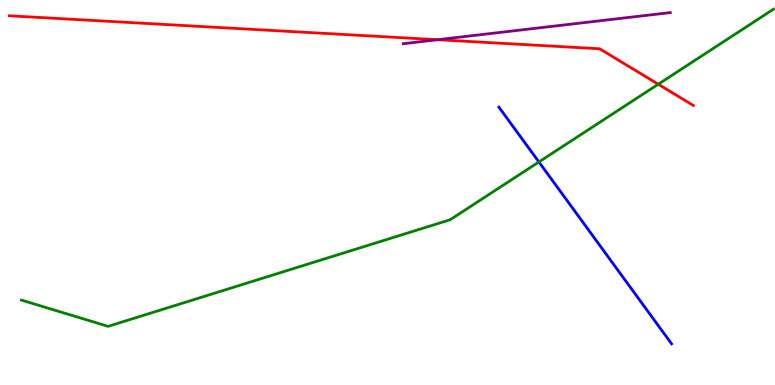[{'lines': ['blue', 'red'], 'intersections': []}, {'lines': ['green', 'red'], 'intersections': [{'x': 8.49, 'y': 7.81}]}, {'lines': ['purple', 'red'], 'intersections': [{'x': 5.65, 'y': 8.97}]}, {'lines': ['blue', 'green'], 'intersections': [{'x': 6.95, 'y': 5.79}]}, {'lines': ['blue', 'purple'], 'intersections': []}, {'lines': ['green', 'purple'], 'intersections': []}]